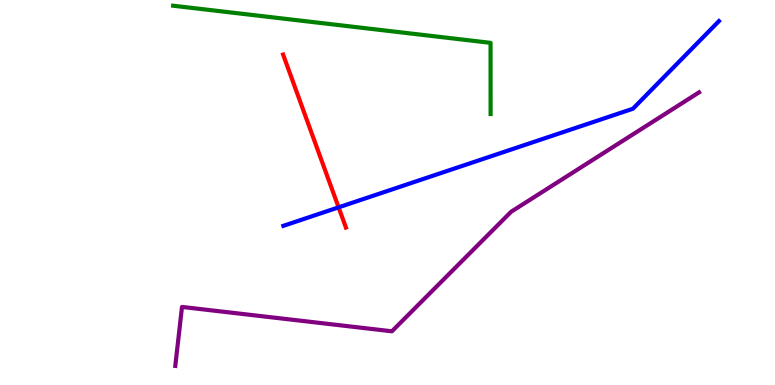[{'lines': ['blue', 'red'], 'intersections': [{'x': 4.37, 'y': 4.61}]}, {'lines': ['green', 'red'], 'intersections': []}, {'lines': ['purple', 'red'], 'intersections': []}, {'lines': ['blue', 'green'], 'intersections': []}, {'lines': ['blue', 'purple'], 'intersections': []}, {'lines': ['green', 'purple'], 'intersections': []}]